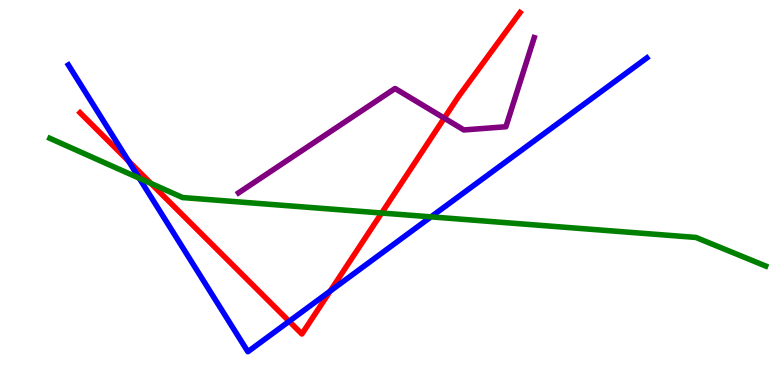[{'lines': ['blue', 'red'], 'intersections': [{'x': 1.66, 'y': 5.82}, {'x': 3.73, 'y': 1.65}, {'x': 4.26, 'y': 2.44}]}, {'lines': ['green', 'red'], 'intersections': [{'x': 1.95, 'y': 5.24}, {'x': 4.92, 'y': 4.47}]}, {'lines': ['purple', 'red'], 'intersections': [{'x': 5.73, 'y': 6.93}]}, {'lines': ['blue', 'green'], 'intersections': [{'x': 1.8, 'y': 5.37}, {'x': 5.56, 'y': 4.37}]}, {'lines': ['blue', 'purple'], 'intersections': []}, {'lines': ['green', 'purple'], 'intersections': []}]